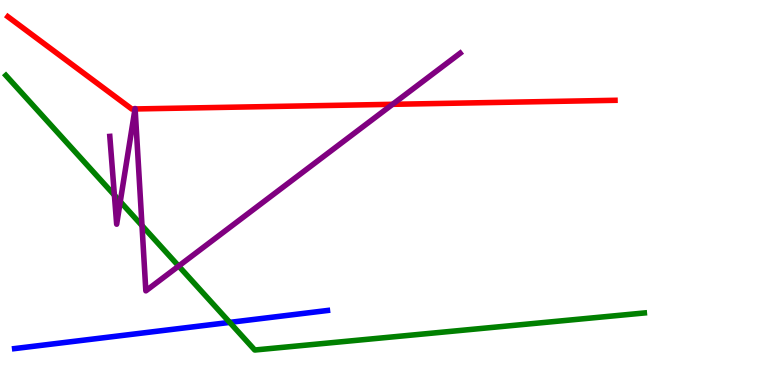[{'lines': ['blue', 'red'], 'intersections': []}, {'lines': ['green', 'red'], 'intersections': []}, {'lines': ['purple', 'red'], 'intersections': [{'x': 1.74, 'y': 7.17}, {'x': 1.74, 'y': 7.17}, {'x': 5.07, 'y': 7.29}]}, {'lines': ['blue', 'green'], 'intersections': [{'x': 2.96, 'y': 1.63}]}, {'lines': ['blue', 'purple'], 'intersections': []}, {'lines': ['green', 'purple'], 'intersections': [{'x': 1.48, 'y': 4.93}, {'x': 1.55, 'y': 4.76}, {'x': 1.83, 'y': 4.14}, {'x': 2.31, 'y': 3.09}]}]